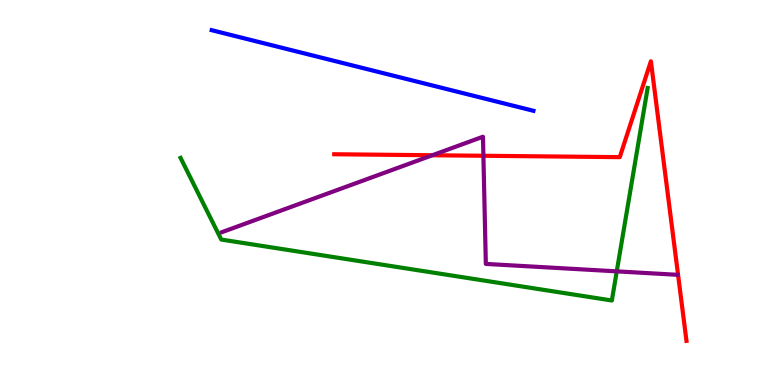[{'lines': ['blue', 'red'], 'intersections': []}, {'lines': ['green', 'red'], 'intersections': []}, {'lines': ['purple', 'red'], 'intersections': [{'x': 5.58, 'y': 5.97}, {'x': 6.24, 'y': 5.95}]}, {'lines': ['blue', 'green'], 'intersections': []}, {'lines': ['blue', 'purple'], 'intersections': []}, {'lines': ['green', 'purple'], 'intersections': [{'x': 7.96, 'y': 2.95}]}]